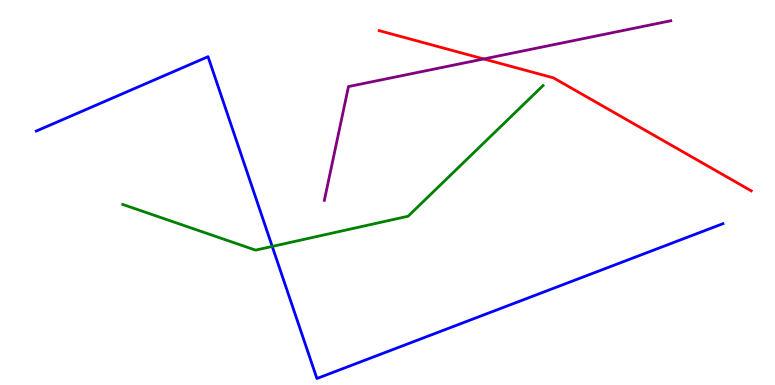[{'lines': ['blue', 'red'], 'intersections': []}, {'lines': ['green', 'red'], 'intersections': []}, {'lines': ['purple', 'red'], 'intersections': [{'x': 6.24, 'y': 8.47}]}, {'lines': ['blue', 'green'], 'intersections': [{'x': 3.51, 'y': 3.6}]}, {'lines': ['blue', 'purple'], 'intersections': []}, {'lines': ['green', 'purple'], 'intersections': []}]